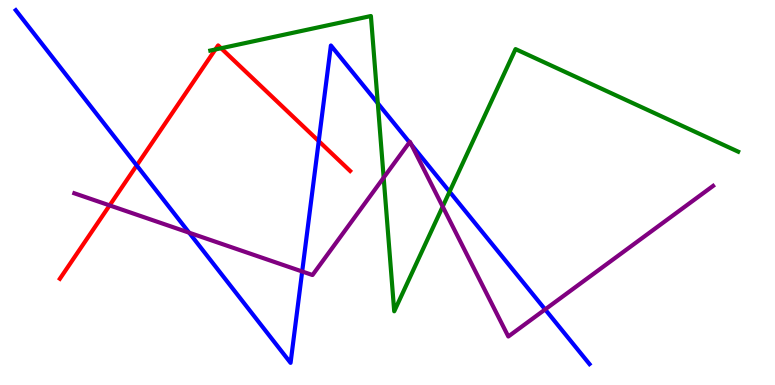[{'lines': ['blue', 'red'], 'intersections': [{'x': 1.76, 'y': 5.7}, {'x': 4.11, 'y': 6.33}]}, {'lines': ['green', 'red'], 'intersections': [{'x': 2.78, 'y': 8.71}, {'x': 2.85, 'y': 8.75}]}, {'lines': ['purple', 'red'], 'intersections': [{'x': 1.41, 'y': 4.67}]}, {'lines': ['blue', 'green'], 'intersections': [{'x': 4.87, 'y': 7.32}, {'x': 5.8, 'y': 5.02}]}, {'lines': ['blue', 'purple'], 'intersections': [{'x': 2.44, 'y': 3.96}, {'x': 3.9, 'y': 2.95}, {'x': 5.28, 'y': 6.3}, {'x': 5.31, 'y': 6.24}, {'x': 7.03, 'y': 1.96}]}, {'lines': ['green', 'purple'], 'intersections': [{'x': 4.95, 'y': 5.39}, {'x': 5.71, 'y': 4.63}]}]